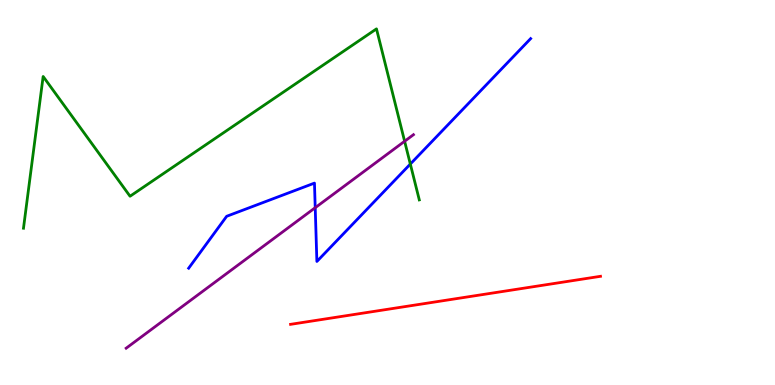[{'lines': ['blue', 'red'], 'intersections': []}, {'lines': ['green', 'red'], 'intersections': []}, {'lines': ['purple', 'red'], 'intersections': []}, {'lines': ['blue', 'green'], 'intersections': [{'x': 5.29, 'y': 5.74}]}, {'lines': ['blue', 'purple'], 'intersections': [{'x': 4.07, 'y': 4.61}]}, {'lines': ['green', 'purple'], 'intersections': [{'x': 5.22, 'y': 6.33}]}]